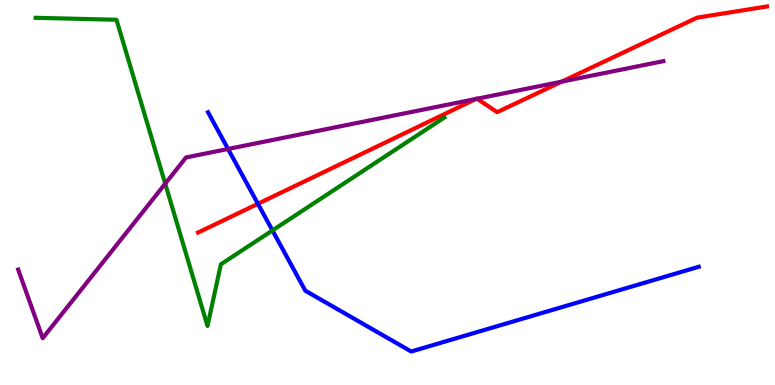[{'lines': ['blue', 'red'], 'intersections': [{'x': 3.33, 'y': 4.71}]}, {'lines': ['green', 'red'], 'intersections': []}, {'lines': ['purple', 'red'], 'intersections': [{'x': 6.14, 'y': 7.43}, {'x': 6.16, 'y': 7.44}, {'x': 7.25, 'y': 7.88}]}, {'lines': ['blue', 'green'], 'intersections': [{'x': 3.52, 'y': 4.01}]}, {'lines': ['blue', 'purple'], 'intersections': [{'x': 2.94, 'y': 6.13}]}, {'lines': ['green', 'purple'], 'intersections': [{'x': 2.13, 'y': 5.23}]}]